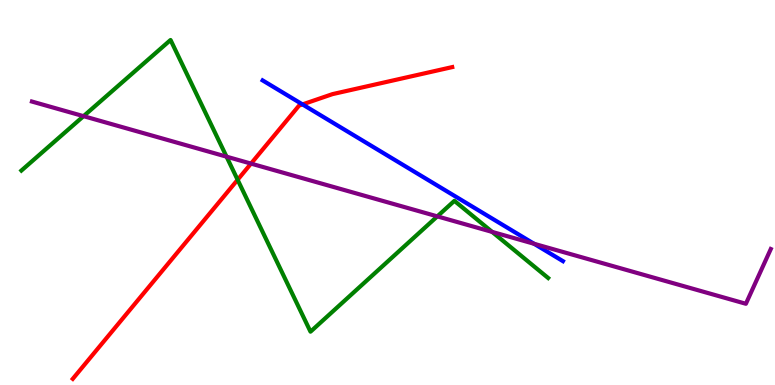[{'lines': ['blue', 'red'], 'intersections': [{'x': 3.9, 'y': 7.29}]}, {'lines': ['green', 'red'], 'intersections': [{'x': 3.07, 'y': 5.33}]}, {'lines': ['purple', 'red'], 'intersections': [{'x': 3.24, 'y': 5.75}]}, {'lines': ['blue', 'green'], 'intersections': []}, {'lines': ['blue', 'purple'], 'intersections': [{'x': 6.89, 'y': 3.67}]}, {'lines': ['green', 'purple'], 'intersections': [{'x': 1.08, 'y': 6.98}, {'x': 2.92, 'y': 5.93}, {'x': 5.64, 'y': 4.38}, {'x': 6.35, 'y': 3.98}]}]